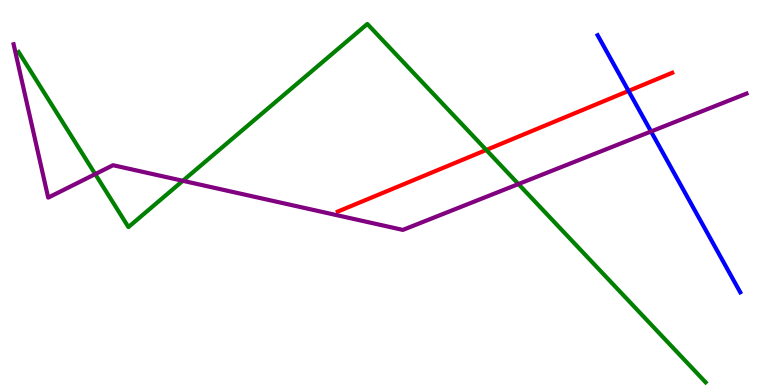[{'lines': ['blue', 'red'], 'intersections': [{'x': 8.11, 'y': 7.64}]}, {'lines': ['green', 'red'], 'intersections': [{'x': 6.27, 'y': 6.1}]}, {'lines': ['purple', 'red'], 'intersections': []}, {'lines': ['blue', 'green'], 'intersections': []}, {'lines': ['blue', 'purple'], 'intersections': [{'x': 8.4, 'y': 6.59}]}, {'lines': ['green', 'purple'], 'intersections': [{'x': 1.23, 'y': 5.48}, {'x': 2.36, 'y': 5.3}, {'x': 6.69, 'y': 5.22}]}]